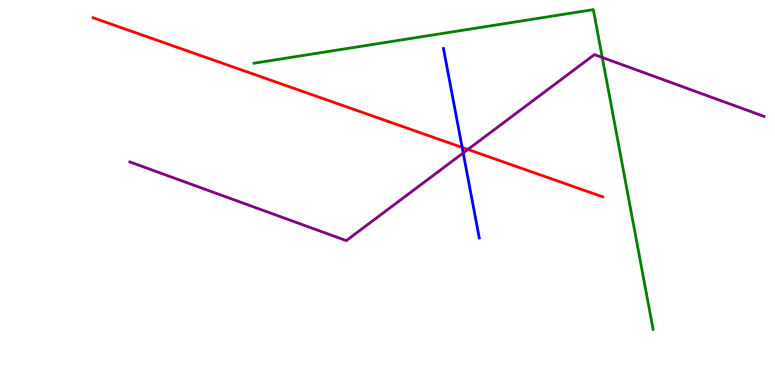[{'lines': ['blue', 'red'], 'intersections': [{'x': 5.96, 'y': 6.17}]}, {'lines': ['green', 'red'], 'intersections': []}, {'lines': ['purple', 'red'], 'intersections': [{'x': 6.04, 'y': 6.12}]}, {'lines': ['blue', 'green'], 'intersections': []}, {'lines': ['blue', 'purple'], 'intersections': [{'x': 5.98, 'y': 6.03}]}, {'lines': ['green', 'purple'], 'intersections': [{'x': 7.77, 'y': 8.51}]}]